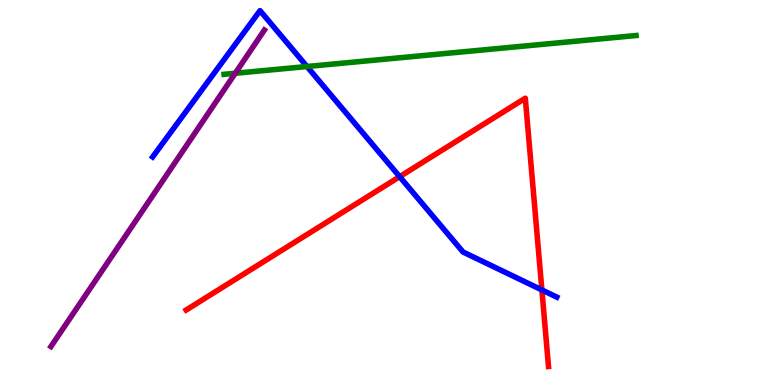[{'lines': ['blue', 'red'], 'intersections': [{'x': 5.16, 'y': 5.41}, {'x': 6.99, 'y': 2.47}]}, {'lines': ['green', 'red'], 'intersections': []}, {'lines': ['purple', 'red'], 'intersections': []}, {'lines': ['blue', 'green'], 'intersections': [{'x': 3.96, 'y': 8.27}]}, {'lines': ['blue', 'purple'], 'intersections': []}, {'lines': ['green', 'purple'], 'intersections': [{'x': 3.04, 'y': 8.1}]}]